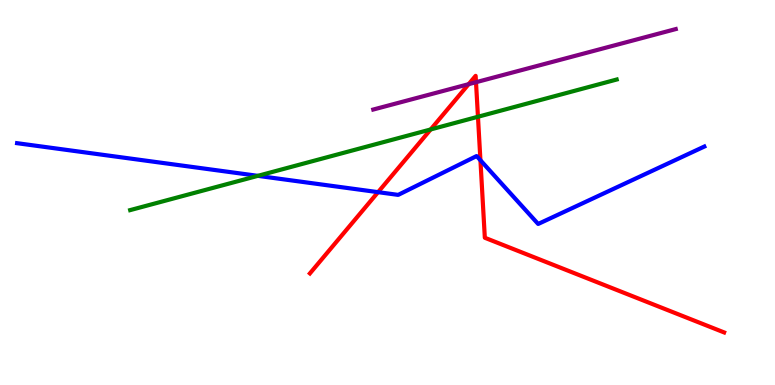[{'lines': ['blue', 'red'], 'intersections': [{'x': 4.88, 'y': 5.01}, {'x': 6.2, 'y': 5.84}]}, {'lines': ['green', 'red'], 'intersections': [{'x': 5.56, 'y': 6.64}, {'x': 6.17, 'y': 6.97}]}, {'lines': ['purple', 'red'], 'intersections': [{'x': 6.05, 'y': 7.81}, {'x': 6.14, 'y': 7.86}]}, {'lines': ['blue', 'green'], 'intersections': [{'x': 3.33, 'y': 5.43}]}, {'lines': ['blue', 'purple'], 'intersections': []}, {'lines': ['green', 'purple'], 'intersections': []}]